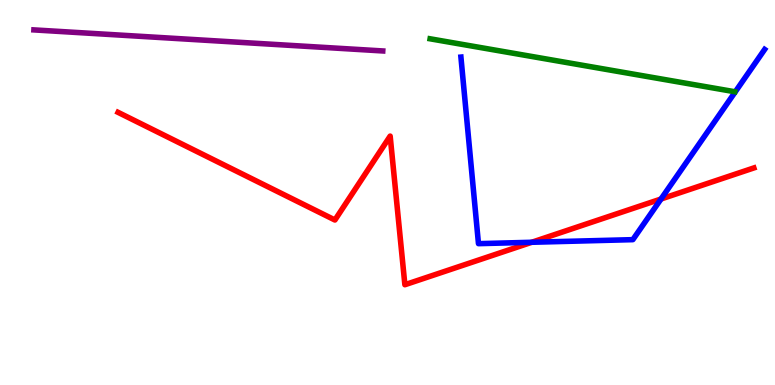[{'lines': ['blue', 'red'], 'intersections': [{'x': 6.86, 'y': 3.71}, {'x': 8.53, 'y': 4.83}]}, {'lines': ['green', 'red'], 'intersections': []}, {'lines': ['purple', 'red'], 'intersections': []}, {'lines': ['blue', 'green'], 'intersections': []}, {'lines': ['blue', 'purple'], 'intersections': []}, {'lines': ['green', 'purple'], 'intersections': []}]